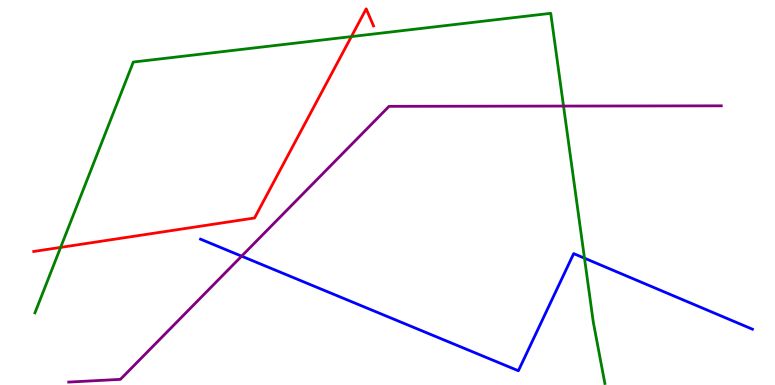[{'lines': ['blue', 'red'], 'intersections': []}, {'lines': ['green', 'red'], 'intersections': [{'x': 0.782, 'y': 3.57}, {'x': 4.53, 'y': 9.05}]}, {'lines': ['purple', 'red'], 'intersections': []}, {'lines': ['blue', 'green'], 'intersections': [{'x': 7.54, 'y': 3.29}]}, {'lines': ['blue', 'purple'], 'intersections': [{'x': 3.12, 'y': 3.35}]}, {'lines': ['green', 'purple'], 'intersections': [{'x': 7.27, 'y': 7.24}]}]